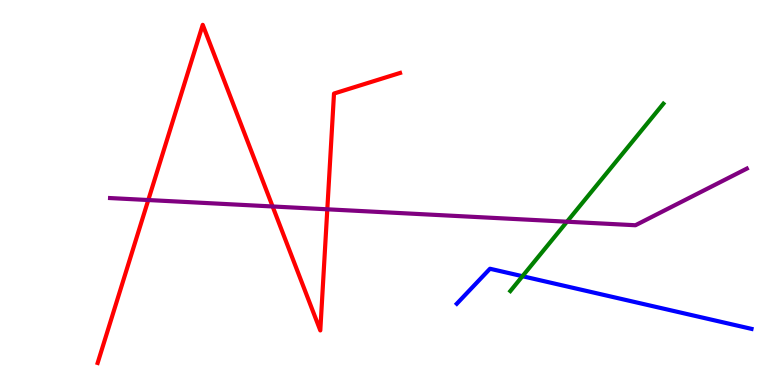[{'lines': ['blue', 'red'], 'intersections': []}, {'lines': ['green', 'red'], 'intersections': []}, {'lines': ['purple', 'red'], 'intersections': [{'x': 1.91, 'y': 4.8}, {'x': 3.52, 'y': 4.64}, {'x': 4.22, 'y': 4.56}]}, {'lines': ['blue', 'green'], 'intersections': [{'x': 6.74, 'y': 2.83}]}, {'lines': ['blue', 'purple'], 'intersections': []}, {'lines': ['green', 'purple'], 'intersections': [{'x': 7.32, 'y': 4.24}]}]